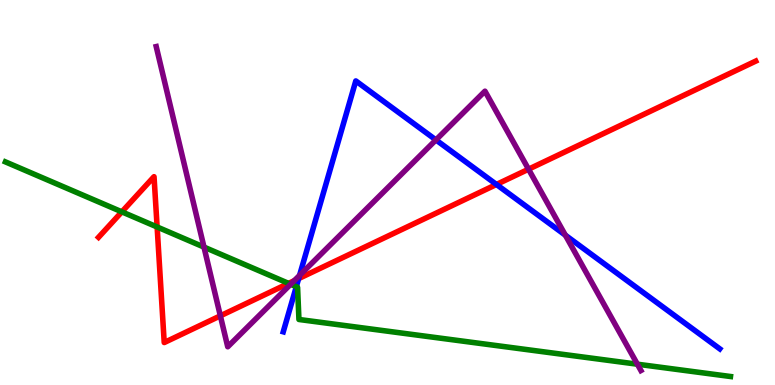[{'lines': ['blue', 'red'], 'intersections': [{'x': 3.85, 'y': 2.76}, {'x': 6.41, 'y': 5.21}]}, {'lines': ['green', 'red'], 'intersections': [{'x': 1.57, 'y': 4.5}, {'x': 2.03, 'y': 4.1}, {'x': 3.72, 'y': 2.64}]}, {'lines': ['purple', 'red'], 'intersections': [{'x': 2.84, 'y': 1.8}, {'x': 3.8, 'y': 2.71}, {'x': 6.82, 'y': 5.6}]}, {'lines': ['blue', 'green'], 'intersections': [{'x': 3.82, 'y': 2.55}]}, {'lines': ['blue', 'purple'], 'intersections': [{'x': 3.87, 'y': 2.85}, {'x': 5.62, 'y': 6.37}, {'x': 7.29, 'y': 3.89}]}, {'lines': ['green', 'purple'], 'intersections': [{'x': 2.63, 'y': 3.58}, {'x': 3.75, 'y': 2.62}, {'x': 8.22, 'y': 0.54}]}]